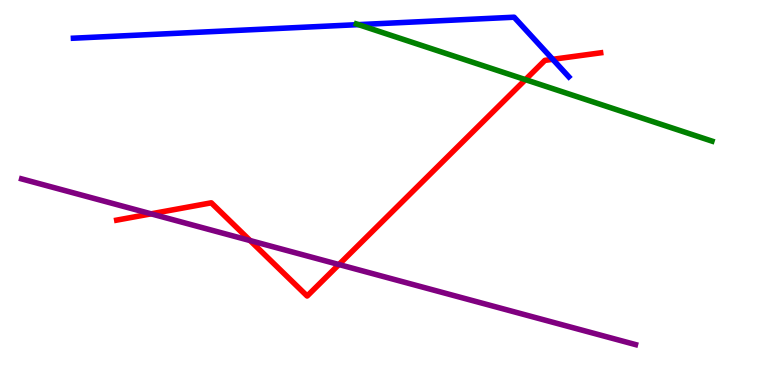[{'lines': ['blue', 'red'], 'intersections': [{'x': 7.13, 'y': 8.46}]}, {'lines': ['green', 'red'], 'intersections': [{'x': 6.78, 'y': 7.93}]}, {'lines': ['purple', 'red'], 'intersections': [{'x': 1.95, 'y': 4.45}, {'x': 3.23, 'y': 3.75}, {'x': 4.37, 'y': 3.13}]}, {'lines': ['blue', 'green'], 'intersections': [{'x': 4.63, 'y': 9.36}]}, {'lines': ['blue', 'purple'], 'intersections': []}, {'lines': ['green', 'purple'], 'intersections': []}]